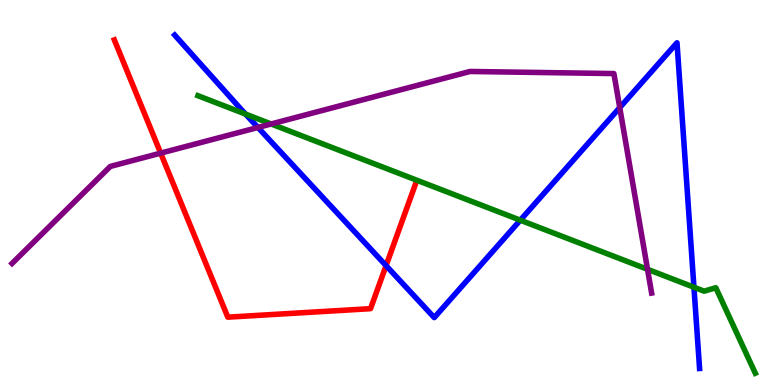[{'lines': ['blue', 'red'], 'intersections': [{'x': 4.98, 'y': 3.1}]}, {'lines': ['green', 'red'], 'intersections': []}, {'lines': ['purple', 'red'], 'intersections': [{'x': 2.07, 'y': 6.02}]}, {'lines': ['blue', 'green'], 'intersections': [{'x': 3.17, 'y': 7.04}, {'x': 6.71, 'y': 4.28}, {'x': 8.95, 'y': 2.54}]}, {'lines': ['blue', 'purple'], 'intersections': [{'x': 3.33, 'y': 6.69}, {'x': 8.0, 'y': 7.21}]}, {'lines': ['green', 'purple'], 'intersections': [{'x': 3.5, 'y': 6.78}, {'x': 8.36, 'y': 3.0}]}]